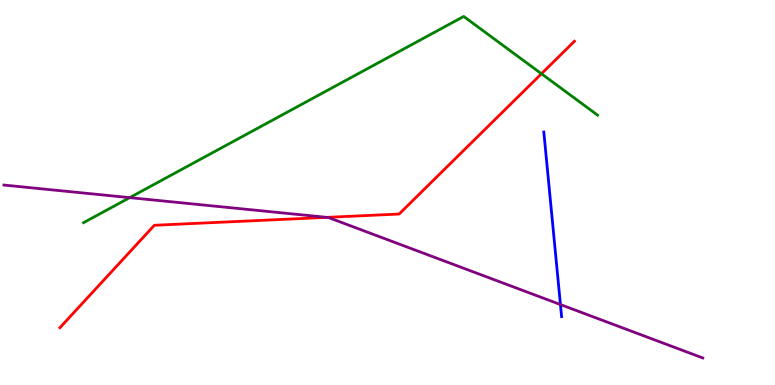[{'lines': ['blue', 'red'], 'intersections': []}, {'lines': ['green', 'red'], 'intersections': [{'x': 6.99, 'y': 8.08}]}, {'lines': ['purple', 'red'], 'intersections': [{'x': 4.22, 'y': 4.35}]}, {'lines': ['blue', 'green'], 'intersections': []}, {'lines': ['blue', 'purple'], 'intersections': [{'x': 7.23, 'y': 2.09}]}, {'lines': ['green', 'purple'], 'intersections': [{'x': 1.67, 'y': 4.87}]}]